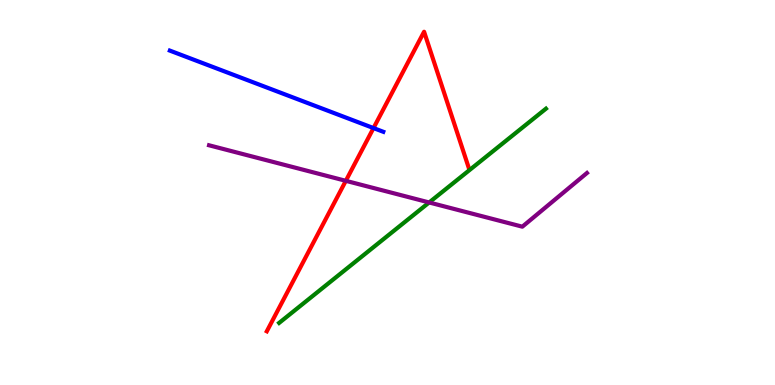[{'lines': ['blue', 'red'], 'intersections': [{'x': 4.82, 'y': 6.67}]}, {'lines': ['green', 'red'], 'intersections': []}, {'lines': ['purple', 'red'], 'intersections': [{'x': 4.46, 'y': 5.3}]}, {'lines': ['blue', 'green'], 'intersections': []}, {'lines': ['blue', 'purple'], 'intersections': []}, {'lines': ['green', 'purple'], 'intersections': [{'x': 5.54, 'y': 4.74}]}]